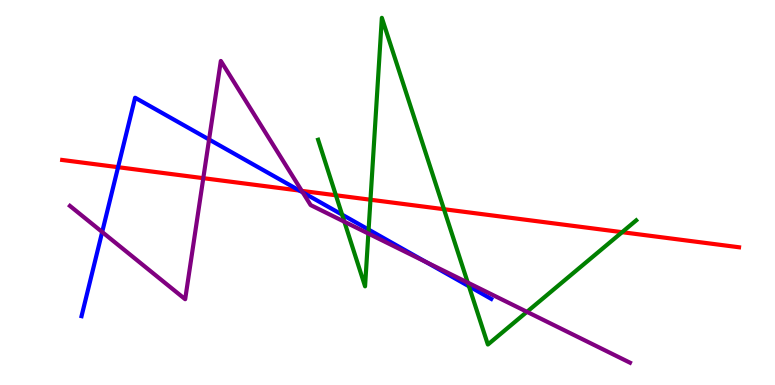[{'lines': ['blue', 'red'], 'intersections': [{'x': 1.52, 'y': 5.66}, {'x': 3.86, 'y': 5.05}]}, {'lines': ['green', 'red'], 'intersections': [{'x': 4.33, 'y': 4.93}, {'x': 4.78, 'y': 4.81}, {'x': 5.73, 'y': 4.57}, {'x': 8.03, 'y': 3.97}]}, {'lines': ['purple', 'red'], 'intersections': [{'x': 2.62, 'y': 5.37}, {'x': 3.89, 'y': 5.04}]}, {'lines': ['blue', 'green'], 'intersections': [{'x': 4.41, 'y': 4.43}, {'x': 4.76, 'y': 4.04}, {'x': 6.05, 'y': 2.56}]}, {'lines': ['blue', 'purple'], 'intersections': [{'x': 1.32, 'y': 3.97}, {'x': 2.7, 'y': 6.38}, {'x': 3.91, 'y': 5.0}, {'x': 5.5, 'y': 3.2}]}, {'lines': ['green', 'purple'], 'intersections': [{'x': 4.44, 'y': 4.24}, {'x': 4.75, 'y': 3.93}, {'x': 6.04, 'y': 2.66}, {'x': 6.8, 'y': 1.9}]}]